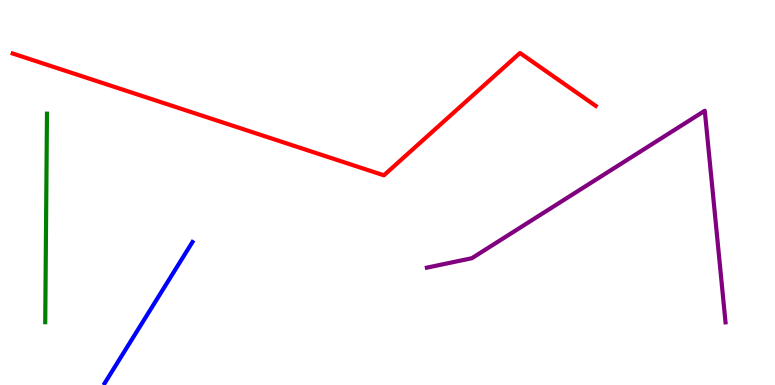[{'lines': ['blue', 'red'], 'intersections': []}, {'lines': ['green', 'red'], 'intersections': []}, {'lines': ['purple', 'red'], 'intersections': []}, {'lines': ['blue', 'green'], 'intersections': []}, {'lines': ['blue', 'purple'], 'intersections': []}, {'lines': ['green', 'purple'], 'intersections': []}]